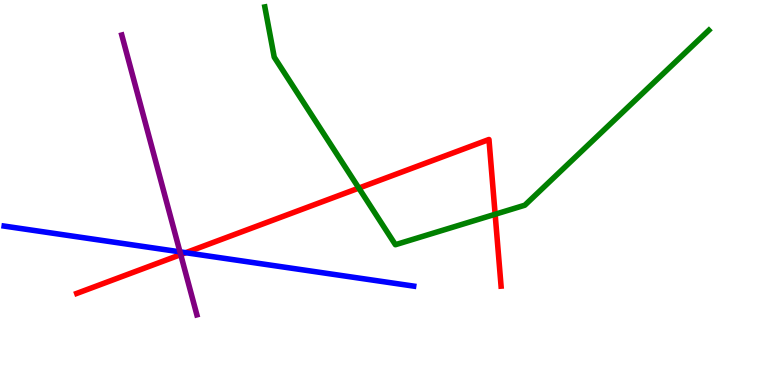[{'lines': ['blue', 'red'], 'intersections': [{'x': 2.4, 'y': 3.44}]}, {'lines': ['green', 'red'], 'intersections': [{'x': 4.63, 'y': 5.11}, {'x': 6.39, 'y': 4.43}]}, {'lines': ['purple', 'red'], 'intersections': [{'x': 2.33, 'y': 3.39}]}, {'lines': ['blue', 'green'], 'intersections': []}, {'lines': ['blue', 'purple'], 'intersections': [{'x': 2.32, 'y': 3.46}]}, {'lines': ['green', 'purple'], 'intersections': []}]